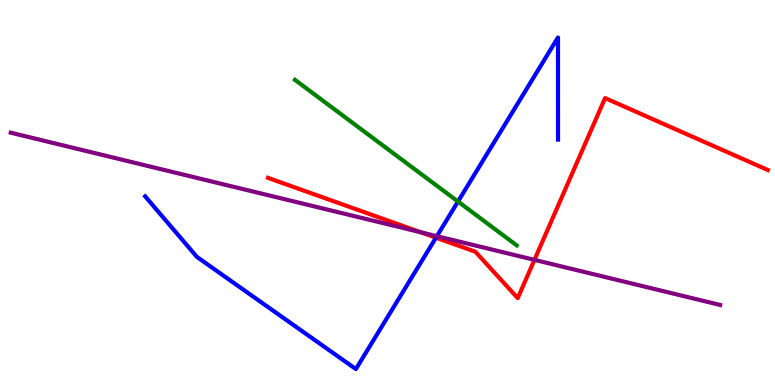[{'lines': ['blue', 'red'], 'intersections': [{'x': 5.63, 'y': 3.83}]}, {'lines': ['green', 'red'], 'intersections': []}, {'lines': ['purple', 'red'], 'intersections': [{'x': 5.43, 'y': 3.97}, {'x': 6.9, 'y': 3.25}]}, {'lines': ['blue', 'green'], 'intersections': [{'x': 5.91, 'y': 4.77}]}, {'lines': ['blue', 'purple'], 'intersections': [{'x': 5.64, 'y': 3.87}]}, {'lines': ['green', 'purple'], 'intersections': []}]